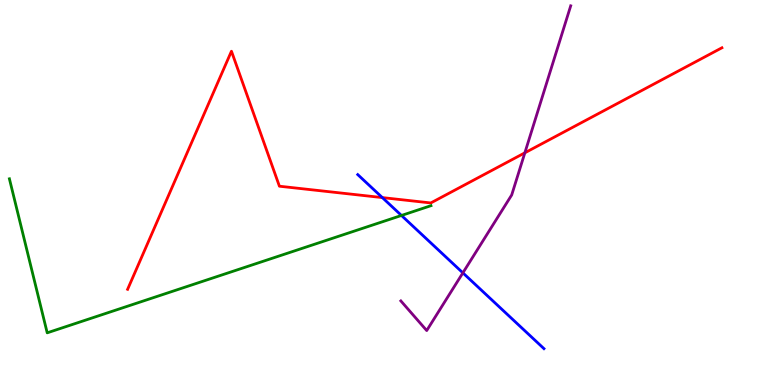[{'lines': ['blue', 'red'], 'intersections': [{'x': 4.93, 'y': 4.87}]}, {'lines': ['green', 'red'], 'intersections': []}, {'lines': ['purple', 'red'], 'intersections': [{'x': 6.77, 'y': 6.03}]}, {'lines': ['blue', 'green'], 'intersections': [{'x': 5.18, 'y': 4.4}]}, {'lines': ['blue', 'purple'], 'intersections': [{'x': 5.97, 'y': 2.91}]}, {'lines': ['green', 'purple'], 'intersections': []}]